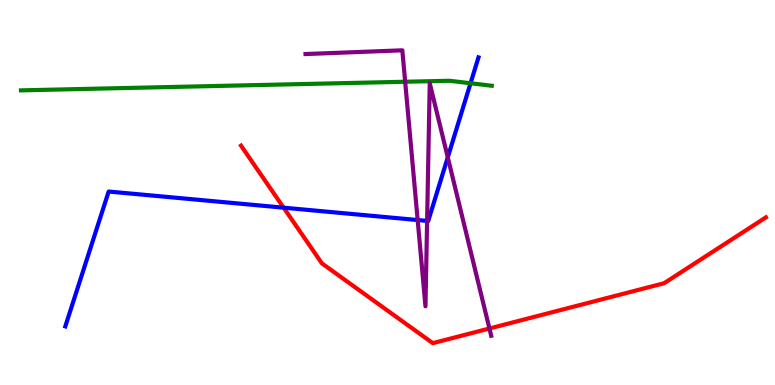[{'lines': ['blue', 'red'], 'intersections': [{'x': 3.66, 'y': 4.61}]}, {'lines': ['green', 'red'], 'intersections': []}, {'lines': ['purple', 'red'], 'intersections': [{'x': 6.32, 'y': 1.47}]}, {'lines': ['blue', 'green'], 'intersections': [{'x': 6.07, 'y': 7.84}]}, {'lines': ['blue', 'purple'], 'intersections': [{'x': 5.39, 'y': 4.28}, {'x': 5.51, 'y': 4.26}, {'x': 5.78, 'y': 5.91}]}, {'lines': ['green', 'purple'], 'intersections': [{'x': 5.23, 'y': 7.88}]}]